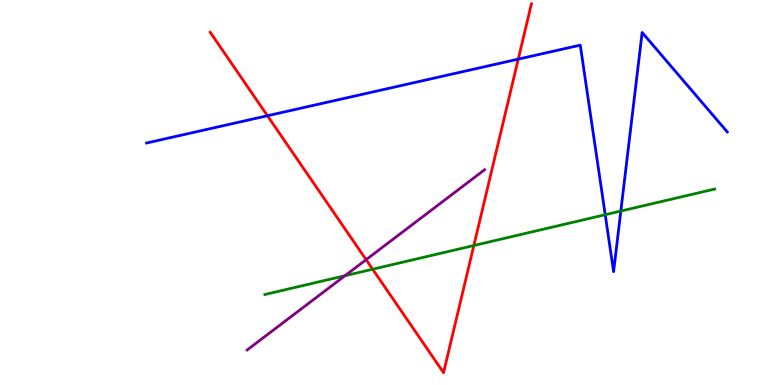[{'lines': ['blue', 'red'], 'intersections': [{'x': 3.45, 'y': 6.99}, {'x': 6.69, 'y': 8.46}]}, {'lines': ['green', 'red'], 'intersections': [{'x': 4.81, 'y': 3.01}, {'x': 6.11, 'y': 3.62}]}, {'lines': ['purple', 'red'], 'intersections': [{'x': 4.72, 'y': 3.25}]}, {'lines': ['blue', 'green'], 'intersections': [{'x': 7.81, 'y': 4.42}, {'x': 8.01, 'y': 4.52}]}, {'lines': ['blue', 'purple'], 'intersections': []}, {'lines': ['green', 'purple'], 'intersections': [{'x': 4.45, 'y': 2.84}]}]